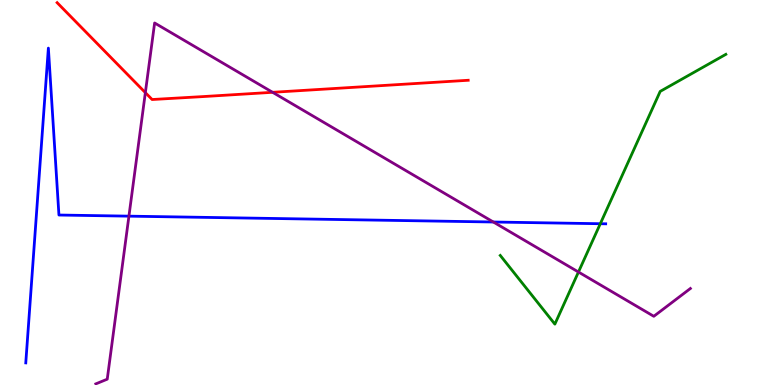[{'lines': ['blue', 'red'], 'intersections': []}, {'lines': ['green', 'red'], 'intersections': []}, {'lines': ['purple', 'red'], 'intersections': [{'x': 1.88, 'y': 7.59}, {'x': 3.52, 'y': 7.6}]}, {'lines': ['blue', 'green'], 'intersections': [{'x': 7.75, 'y': 4.19}]}, {'lines': ['blue', 'purple'], 'intersections': [{'x': 1.66, 'y': 4.39}, {'x': 6.37, 'y': 4.23}]}, {'lines': ['green', 'purple'], 'intersections': [{'x': 7.46, 'y': 2.93}]}]